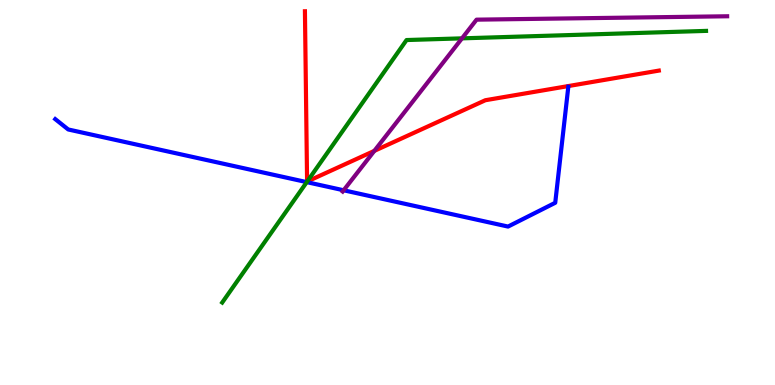[{'lines': ['blue', 'red'], 'intersections': []}, {'lines': ['green', 'red'], 'intersections': [{'x': 3.96, 'y': 5.29}]}, {'lines': ['purple', 'red'], 'intersections': [{'x': 4.83, 'y': 6.08}]}, {'lines': ['blue', 'green'], 'intersections': [{'x': 3.96, 'y': 5.27}]}, {'lines': ['blue', 'purple'], 'intersections': [{'x': 4.43, 'y': 5.06}]}, {'lines': ['green', 'purple'], 'intersections': [{'x': 5.96, 'y': 9.0}]}]